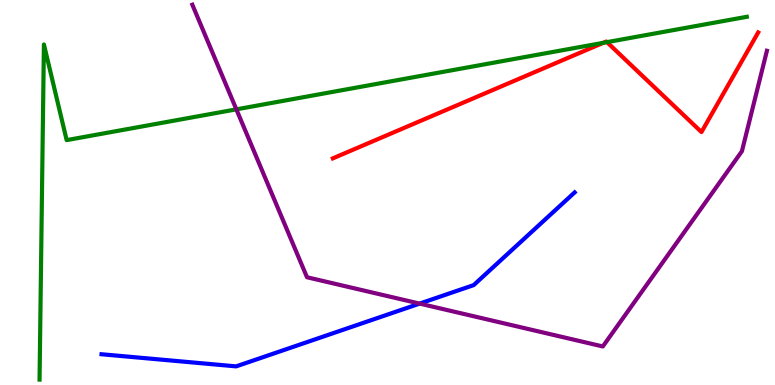[{'lines': ['blue', 'red'], 'intersections': []}, {'lines': ['green', 'red'], 'intersections': [{'x': 7.78, 'y': 8.89}, {'x': 7.83, 'y': 8.91}]}, {'lines': ['purple', 'red'], 'intersections': []}, {'lines': ['blue', 'green'], 'intersections': []}, {'lines': ['blue', 'purple'], 'intersections': [{'x': 5.41, 'y': 2.11}]}, {'lines': ['green', 'purple'], 'intersections': [{'x': 3.05, 'y': 7.16}]}]